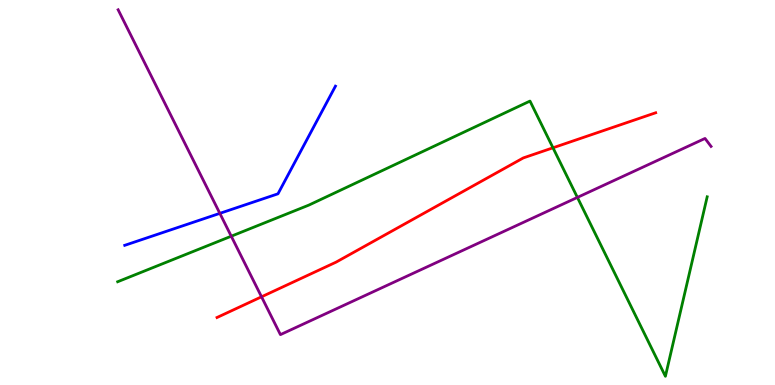[{'lines': ['blue', 'red'], 'intersections': []}, {'lines': ['green', 'red'], 'intersections': [{'x': 7.14, 'y': 6.16}]}, {'lines': ['purple', 'red'], 'intersections': [{'x': 3.37, 'y': 2.29}]}, {'lines': ['blue', 'green'], 'intersections': []}, {'lines': ['blue', 'purple'], 'intersections': [{'x': 2.84, 'y': 4.46}]}, {'lines': ['green', 'purple'], 'intersections': [{'x': 2.98, 'y': 3.86}, {'x': 7.45, 'y': 4.87}]}]